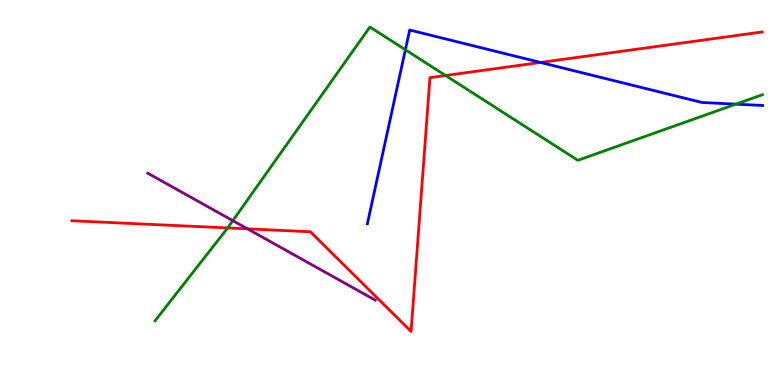[{'lines': ['blue', 'red'], 'intersections': [{'x': 6.97, 'y': 8.38}]}, {'lines': ['green', 'red'], 'intersections': [{'x': 2.94, 'y': 4.08}, {'x': 5.75, 'y': 8.04}]}, {'lines': ['purple', 'red'], 'intersections': [{'x': 3.19, 'y': 4.06}]}, {'lines': ['blue', 'green'], 'intersections': [{'x': 5.23, 'y': 8.71}, {'x': 9.5, 'y': 7.29}]}, {'lines': ['blue', 'purple'], 'intersections': []}, {'lines': ['green', 'purple'], 'intersections': [{'x': 3.0, 'y': 4.27}]}]